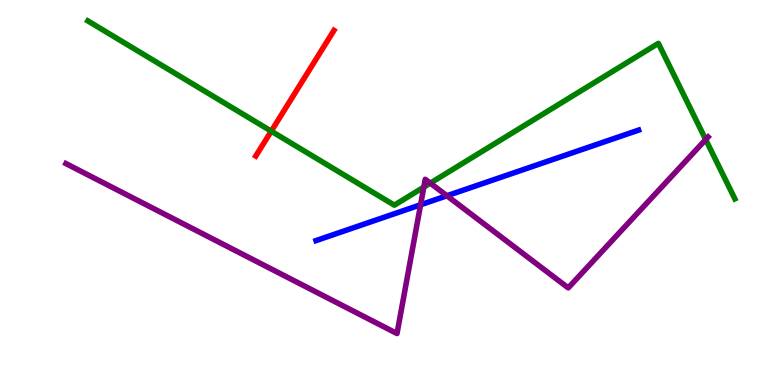[{'lines': ['blue', 'red'], 'intersections': []}, {'lines': ['green', 'red'], 'intersections': [{'x': 3.5, 'y': 6.59}]}, {'lines': ['purple', 'red'], 'intersections': []}, {'lines': ['blue', 'green'], 'intersections': []}, {'lines': ['blue', 'purple'], 'intersections': [{'x': 5.43, 'y': 4.68}, {'x': 5.77, 'y': 4.92}]}, {'lines': ['green', 'purple'], 'intersections': [{'x': 5.47, 'y': 5.14}, {'x': 5.55, 'y': 5.24}, {'x': 9.11, 'y': 6.38}]}]